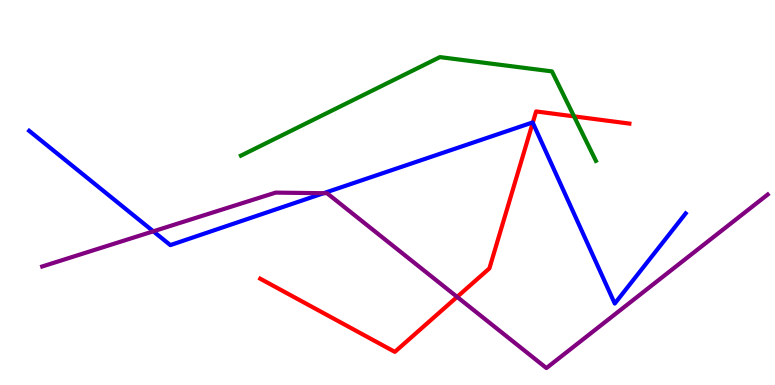[{'lines': ['blue', 'red'], 'intersections': [{'x': 6.87, 'y': 6.81}]}, {'lines': ['green', 'red'], 'intersections': [{'x': 7.41, 'y': 6.98}]}, {'lines': ['purple', 'red'], 'intersections': [{'x': 5.9, 'y': 2.29}]}, {'lines': ['blue', 'green'], 'intersections': []}, {'lines': ['blue', 'purple'], 'intersections': [{'x': 1.98, 'y': 3.99}, {'x': 4.18, 'y': 4.98}]}, {'lines': ['green', 'purple'], 'intersections': []}]